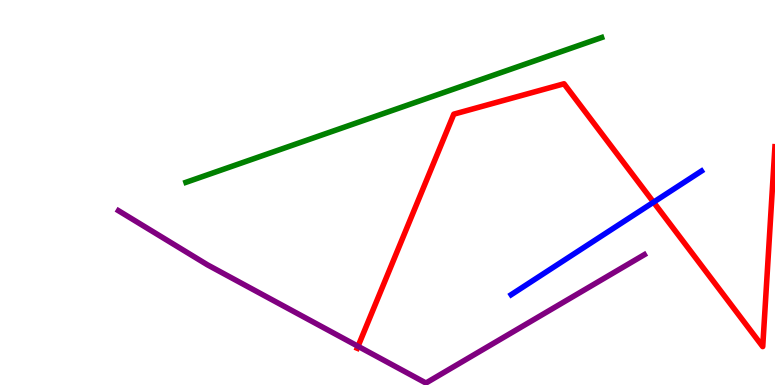[{'lines': ['blue', 'red'], 'intersections': [{'x': 8.43, 'y': 4.75}]}, {'lines': ['green', 'red'], 'intersections': []}, {'lines': ['purple', 'red'], 'intersections': [{'x': 4.62, 'y': 1.01}]}, {'lines': ['blue', 'green'], 'intersections': []}, {'lines': ['blue', 'purple'], 'intersections': []}, {'lines': ['green', 'purple'], 'intersections': []}]